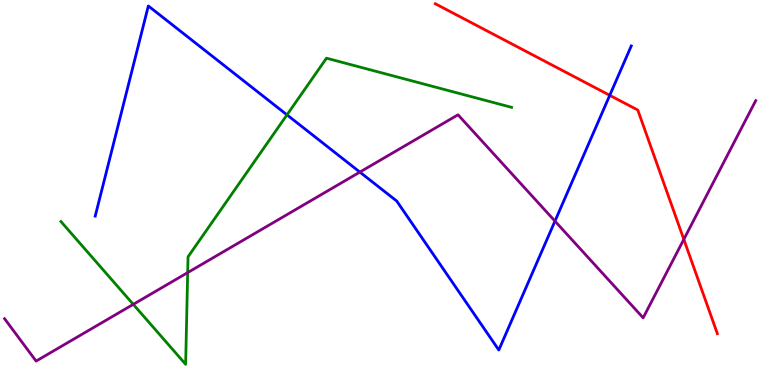[{'lines': ['blue', 'red'], 'intersections': [{'x': 7.87, 'y': 7.52}]}, {'lines': ['green', 'red'], 'intersections': []}, {'lines': ['purple', 'red'], 'intersections': [{'x': 8.82, 'y': 3.78}]}, {'lines': ['blue', 'green'], 'intersections': [{'x': 3.7, 'y': 7.02}]}, {'lines': ['blue', 'purple'], 'intersections': [{'x': 4.64, 'y': 5.53}, {'x': 7.16, 'y': 4.26}]}, {'lines': ['green', 'purple'], 'intersections': [{'x': 1.72, 'y': 2.09}, {'x': 2.42, 'y': 2.92}]}]